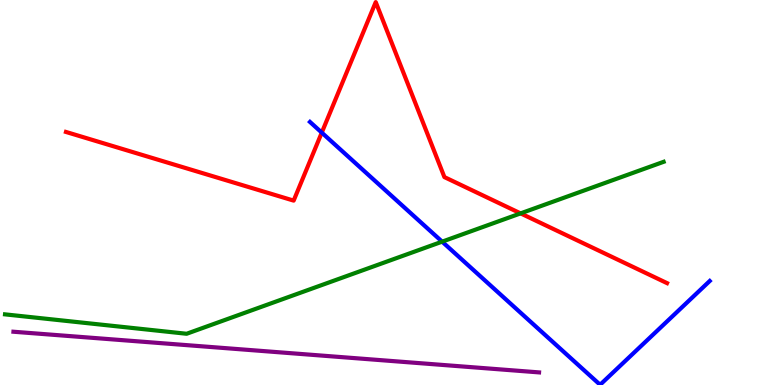[{'lines': ['blue', 'red'], 'intersections': [{'x': 4.15, 'y': 6.56}]}, {'lines': ['green', 'red'], 'intersections': [{'x': 6.72, 'y': 4.46}]}, {'lines': ['purple', 'red'], 'intersections': []}, {'lines': ['blue', 'green'], 'intersections': [{'x': 5.7, 'y': 3.72}]}, {'lines': ['blue', 'purple'], 'intersections': []}, {'lines': ['green', 'purple'], 'intersections': []}]